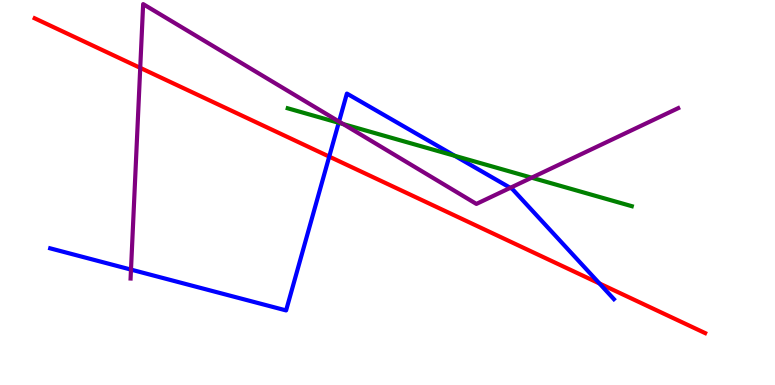[{'lines': ['blue', 'red'], 'intersections': [{'x': 4.25, 'y': 5.93}, {'x': 7.73, 'y': 2.64}]}, {'lines': ['green', 'red'], 'intersections': []}, {'lines': ['purple', 'red'], 'intersections': [{'x': 1.81, 'y': 8.24}]}, {'lines': ['blue', 'green'], 'intersections': [{'x': 4.37, 'y': 6.81}, {'x': 5.87, 'y': 5.95}]}, {'lines': ['blue', 'purple'], 'intersections': [{'x': 1.69, 'y': 3.0}, {'x': 4.37, 'y': 6.84}, {'x': 6.58, 'y': 5.12}]}, {'lines': ['green', 'purple'], 'intersections': [{'x': 4.43, 'y': 6.78}, {'x': 6.86, 'y': 5.38}]}]